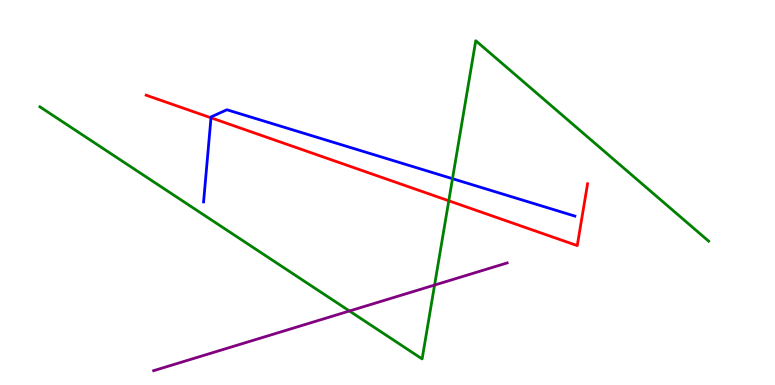[{'lines': ['blue', 'red'], 'intersections': [{'x': 2.72, 'y': 6.94}]}, {'lines': ['green', 'red'], 'intersections': [{'x': 5.79, 'y': 4.79}]}, {'lines': ['purple', 'red'], 'intersections': []}, {'lines': ['blue', 'green'], 'intersections': [{'x': 5.84, 'y': 5.36}]}, {'lines': ['blue', 'purple'], 'intersections': []}, {'lines': ['green', 'purple'], 'intersections': [{'x': 4.51, 'y': 1.92}, {'x': 5.61, 'y': 2.6}]}]